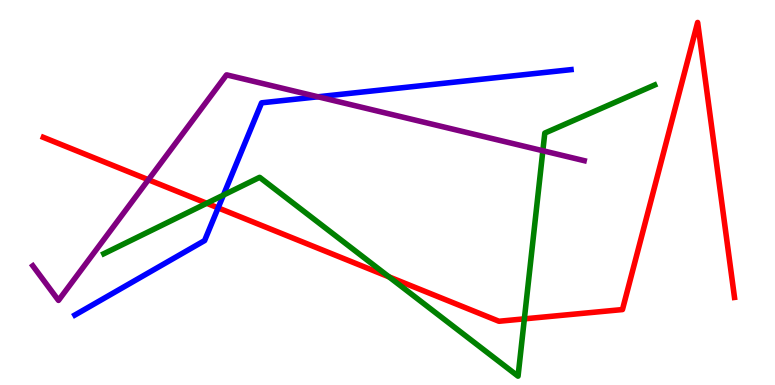[{'lines': ['blue', 'red'], 'intersections': [{'x': 2.81, 'y': 4.6}]}, {'lines': ['green', 'red'], 'intersections': [{'x': 2.67, 'y': 4.72}, {'x': 5.02, 'y': 2.81}, {'x': 6.77, 'y': 1.72}]}, {'lines': ['purple', 'red'], 'intersections': [{'x': 1.91, 'y': 5.33}]}, {'lines': ['blue', 'green'], 'intersections': [{'x': 2.88, 'y': 4.93}]}, {'lines': ['blue', 'purple'], 'intersections': [{'x': 4.1, 'y': 7.49}]}, {'lines': ['green', 'purple'], 'intersections': [{'x': 7.0, 'y': 6.08}]}]